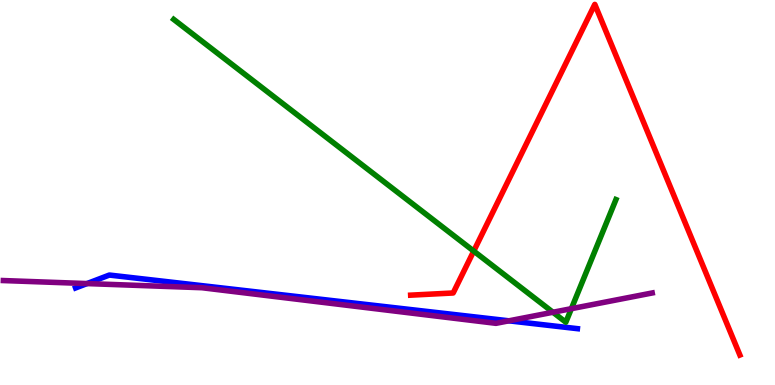[{'lines': ['blue', 'red'], 'intersections': []}, {'lines': ['green', 'red'], 'intersections': [{'x': 6.11, 'y': 3.48}]}, {'lines': ['purple', 'red'], 'intersections': []}, {'lines': ['blue', 'green'], 'intersections': []}, {'lines': ['blue', 'purple'], 'intersections': [{'x': 1.12, 'y': 2.63}, {'x': 6.57, 'y': 1.67}]}, {'lines': ['green', 'purple'], 'intersections': [{'x': 7.13, 'y': 1.89}, {'x': 7.37, 'y': 1.98}]}]